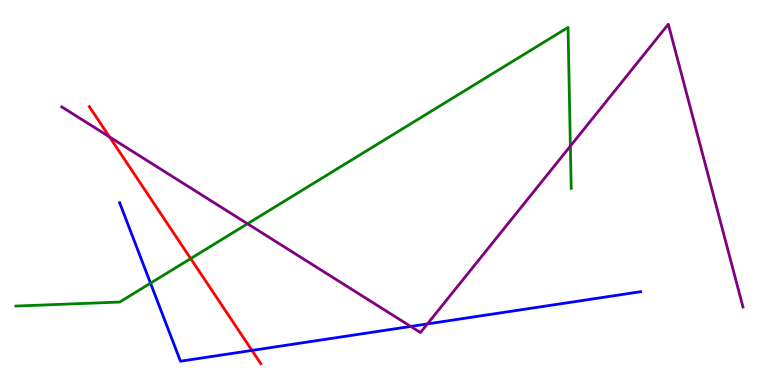[{'lines': ['blue', 'red'], 'intersections': [{'x': 3.25, 'y': 0.898}]}, {'lines': ['green', 'red'], 'intersections': [{'x': 2.46, 'y': 3.28}]}, {'lines': ['purple', 'red'], 'intersections': [{'x': 1.41, 'y': 6.44}]}, {'lines': ['blue', 'green'], 'intersections': [{'x': 1.94, 'y': 2.64}]}, {'lines': ['blue', 'purple'], 'intersections': [{'x': 5.3, 'y': 1.52}, {'x': 5.51, 'y': 1.59}]}, {'lines': ['green', 'purple'], 'intersections': [{'x': 3.19, 'y': 4.19}, {'x': 7.36, 'y': 6.21}]}]